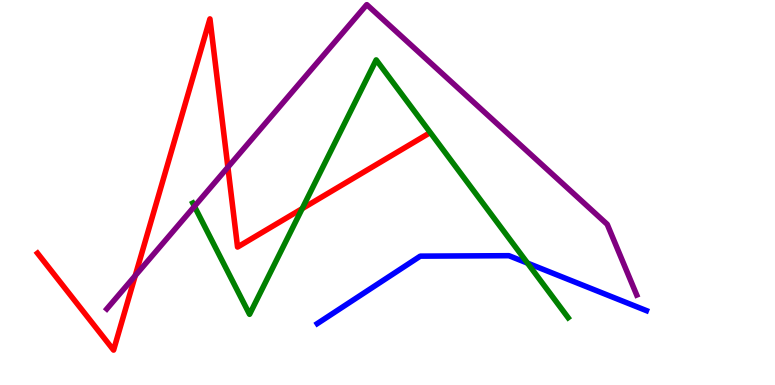[{'lines': ['blue', 'red'], 'intersections': []}, {'lines': ['green', 'red'], 'intersections': [{'x': 3.9, 'y': 4.58}]}, {'lines': ['purple', 'red'], 'intersections': [{'x': 1.75, 'y': 2.84}, {'x': 2.94, 'y': 5.66}]}, {'lines': ['blue', 'green'], 'intersections': [{'x': 6.81, 'y': 3.17}]}, {'lines': ['blue', 'purple'], 'intersections': []}, {'lines': ['green', 'purple'], 'intersections': [{'x': 2.51, 'y': 4.64}]}]